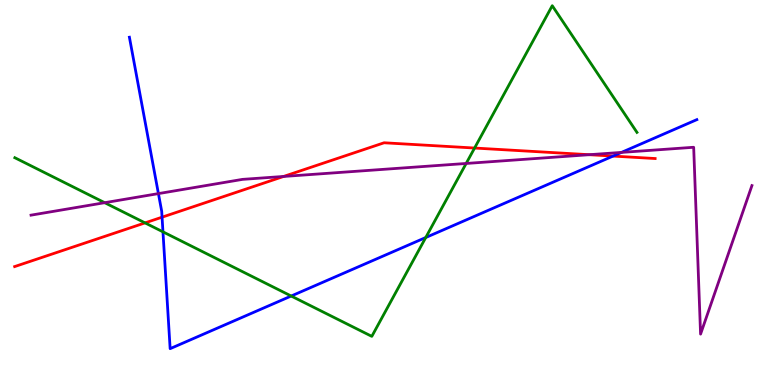[{'lines': ['blue', 'red'], 'intersections': [{'x': 2.09, 'y': 4.36}, {'x': 7.91, 'y': 5.95}]}, {'lines': ['green', 'red'], 'intersections': [{'x': 1.87, 'y': 4.21}, {'x': 6.12, 'y': 6.15}]}, {'lines': ['purple', 'red'], 'intersections': [{'x': 3.66, 'y': 5.42}, {'x': 7.6, 'y': 5.98}]}, {'lines': ['blue', 'green'], 'intersections': [{'x': 2.1, 'y': 3.98}, {'x': 3.76, 'y': 2.31}, {'x': 5.49, 'y': 3.83}]}, {'lines': ['blue', 'purple'], 'intersections': [{'x': 2.04, 'y': 4.97}, {'x': 8.02, 'y': 6.04}]}, {'lines': ['green', 'purple'], 'intersections': [{'x': 1.35, 'y': 4.74}, {'x': 6.02, 'y': 5.75}]}]